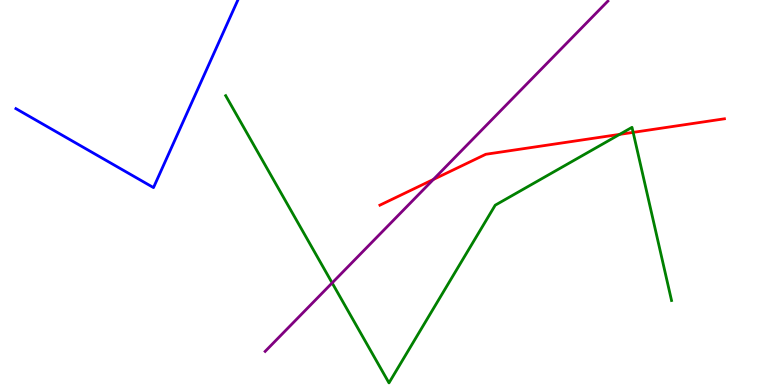[{'lines': ['blue', 'red'], 'intersections': []}, {'lines': ['green', 'red'], 'intersections': [{'x': 8.0, 'y': 6.51}, {'x': 8.17, 'y': 6.56}]}, {'lines': ['purple', 'red'], 'intersections': [{'x': 5.59, 'y': 5.34}]}, {'lines': ['blue', 'green'], 'intersections': []}, {'lines': ['blue', 'purple'], 'intersections': []}, {'lines': ['green', 'purple'], 'intersections': [{'x': 4.29, 'y': 2.65}]}]